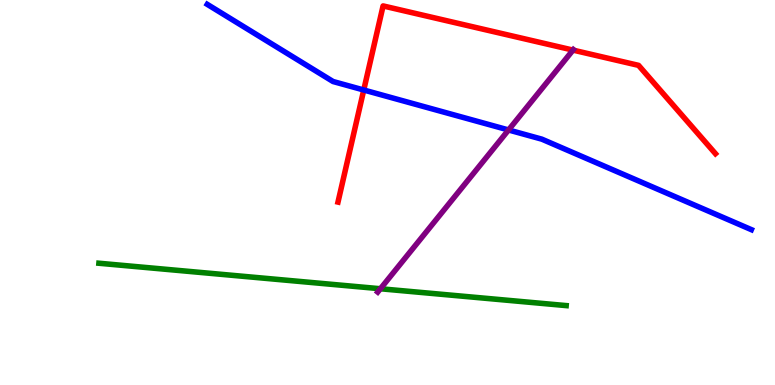[{'lines': ['blue', 'red'], 'intersections': [{'x': 4.69, 'y': 7.66}]}, {'lines': ['green', 'red'], 'intersections': []}, {'lines': ['purple', 'red'], 'intersections': [{'x': 7.39, 'y': 8.7}]}, {'lines': ['blue', 'green'], 'intersections': []}, {'lines': ['blue', 'purple'], 'intersections': [{'x': 6.56, 'y': 6.62}]}, {'lines': ['green', 'purple'], 'intersections': [{'x': 4.91, 'y': 2.5}]}]